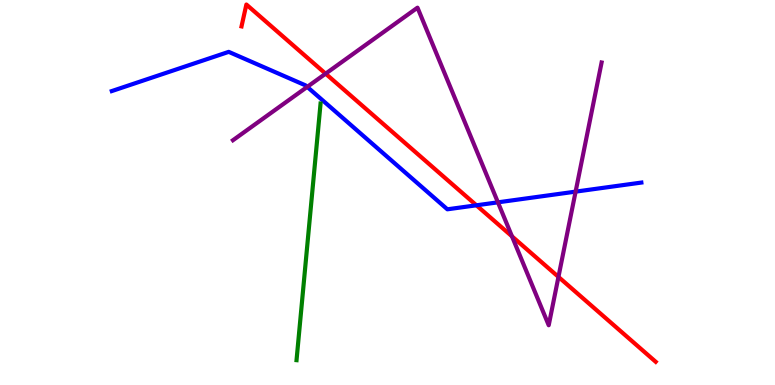[{'lines': ['blue', 'red'], 'intersections': [{'x': 6.15, 'y': 4.67}]}, {'lines': ['green', 'red'], 'intersections': []}, {'lines': ['purple', 'red'], 'intersections': [{'x': 4.2, 'y': 8.09}, {'x': 6.61, 'y': 3.86}, {'x': 7.21, 'y': 2.81}]}, {'lines': ['blue', 'green'], 'intersections': []}, {'lines': ['blue', 'purple'], 'intersections': [{'x': 3.96, 'y': 7.74}, {'x': 6.42, 'y': 4.74}, {'x': 7.43, 'y': 5.02}]}, {'lines': ['green', 'purple'], 'intersections': []}]